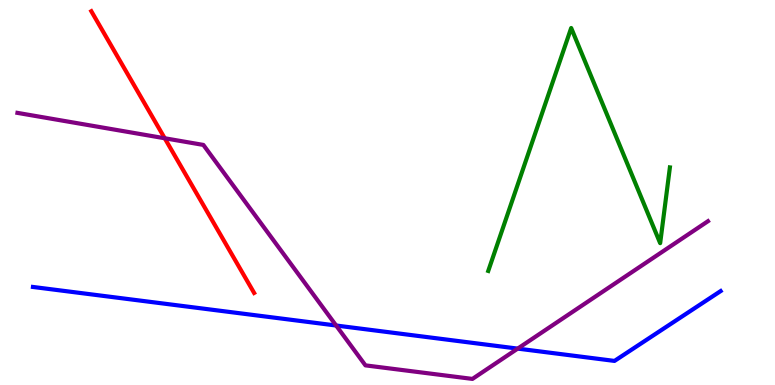[{'lines': ['blue', 'red'], 'intersections': []}, {'lines': ['green', 'red'], 'intersections': []}, {'lines': ['purple', 'red'], 'intersections': [{'x': 2.13, 'y': 6.41}]}, {'lines': ['blue', 'green'], 'intersections': []}, {'lines': ['blue', 'purple'], 'intersections': [{'x': 4.34, 'y': 1.55}, {'x': 6.68, 'y': 0.945}]}, {'lines': ['green', 'purple'], 'intersections': []}]